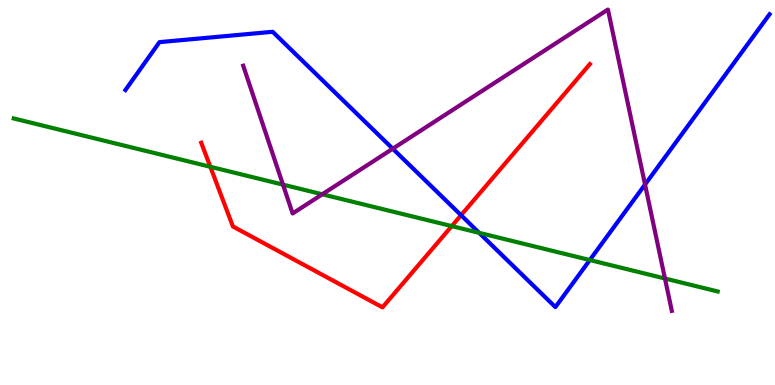[{'lines': ['blue', 'red'], 'intersections': [{'x': 5.95, 'y': 4.41}]}, {'lines': ['green', 'red'], 'intersections': [{'x': 2.71, 'y': 5.67}, {'x': 5.83, 'y': 4.13}]}, {'lines': ['purple', 'red'], 'intersections': []}, {'lines': ['blue', 'green'], 'intersections': [{'x': 6.18, 'y': 3.95}, {'x': 7.61, 'y': 3.25}]}, {'lines': ['blue', 'purple'], 'intersections': [{'x': 5.07, 'y': 6.14}, {'x': 8.32, 'y': 5.21}]}, {'lines': ['green', 'purple'], 'intersections': [{'x': 3.65, 'y': 5.2}, {'x': 4.16, 'y': 4.95}, {'x': 8.58, 'y': 2.77}]}]